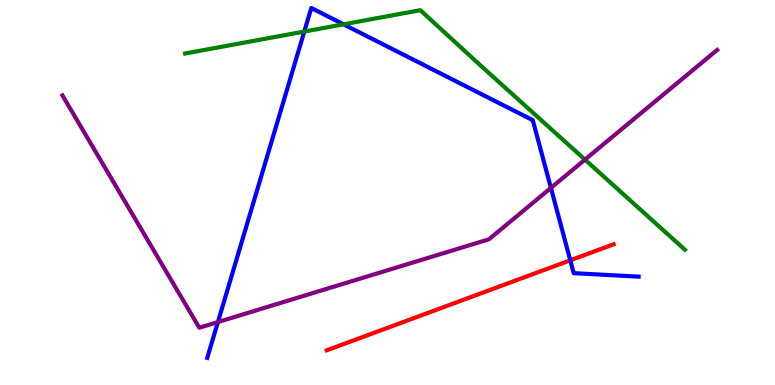[{'lines': ['blue', 'red'], 'intersections': [{'x': 7.36, 'y': 3.24}]}, {'lines': ['green', 'red'], 'intersections': []}, {'lines': ['purple', 'red'], 'intersections': []}, {'lines': ['blue', 'green'], 'intersections': [{'x': 3.93, 'y': 9.18}, {'x': 4.43, 'y': 9.37}]}, {'lines': ['blue', 'purple'], 'intersections': [{'x': 2.81, 'y': 1.63}, {'x': 7.11, 'y': 5.12}]}, {'lines': ['green', 'purple'], 'intersections': [{'x': 7.55, 'y': 5.85}]}]